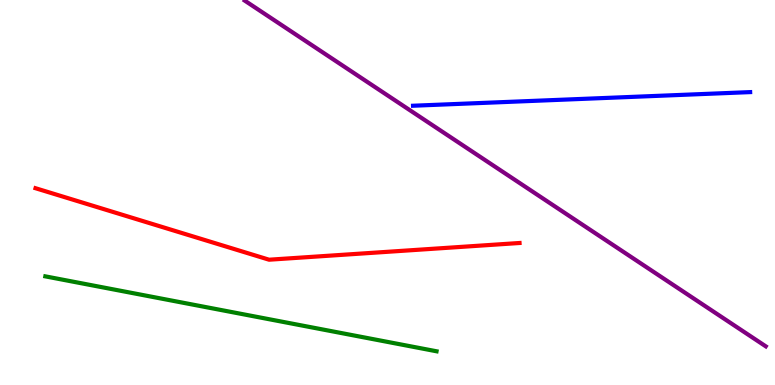[{'lines': ['blue', 'red'], 'intersections': []}, {'lines': ['green', 'red'], 'intersections': []}, {'lines': ['purple', 'red'], 'intersections': []}, {'lines': ['blue', 'green'], 'intersections': []}, {'lines': ['blue', 'purple'], 'intersections': []}, {'lines': ['green', 'purple'], 'intersections': []}]